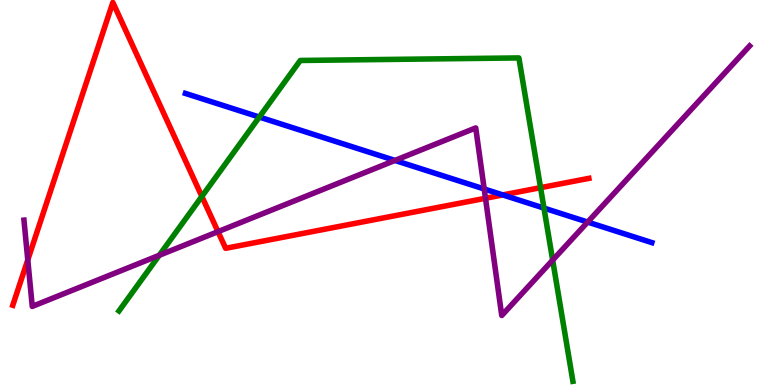[{'lines': ['blue', 'red'], 'intersections': [{'x': 6.49, 'y': 4.94}]}, {'lines': ['green', 'red'], 'intersections': [{'x': 2.6, 'y': 4.9}, {'x': 6.97, 'y': 5.13}]}, {'lines': ['purple', 'red'], 'intersections': [{'x': 0.358, 'y': 3.25}, {'x': 2.81, 'y': 3.98}, {'x': 6.26, 'y': 4.85}]}, {'lines': ['blue', 'green'], 'intersections': [{'x': 3.35, 'y': 6.96}, {'x': 7.02, 'y': 4.59}]}, {'lines': ['blue', 'purple'], 'intersections': [{'x': 5.1, 'y': 5.83}, {'x': 6.25, 'y': 5.09}, {'x': 7.58, 'y': 4.23}]}, {'lines': ['green', 'purple'], 'intersections': [{'x': 2.05, 'y': 3.37}, {'x': 7.13, 'y': 3.24}]}]